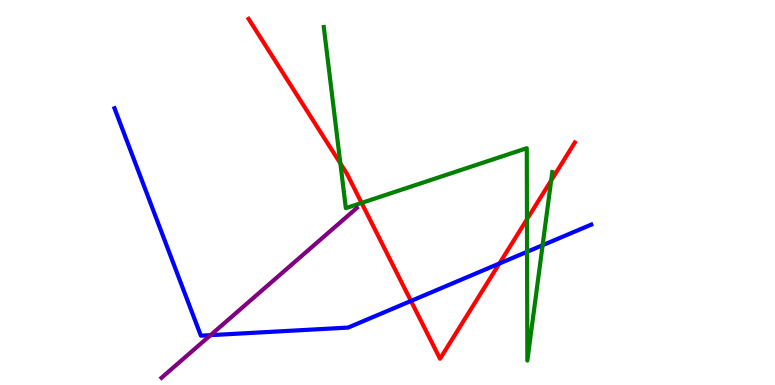[{'lines': ['blue', 'red'], 'intersections': [{'x': 5.3, 'y': 2.18}, {'x': 6.44, 'y': 3.16}]}, {'lines': ['green', 'red'], 'intersections': [{'x': 4.39, 'y': 5.76}, {'x': 4.67, 'y': 4.73}, {'x': 6.8, 'y': 4.3}, {'x': 7.11, 'y': 5.31}]}, {'lines': ['purple', 'red'], 'intersections': []}, {'lines': ['blue', 'green'], 'intersections': [{'x': 6.8, 'y': 3.46}, {'x': 7.0, 'y': 3.63}]}, {'lines': ['blue', 'purple'], 'intersections': [{'x': 2.72, 'y': 1.29}]}, {'lines': ['green', 'purple'], 'intersections': []}]